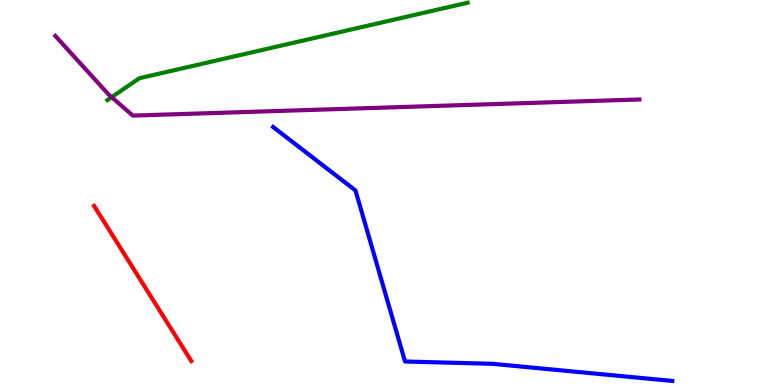[{'lines': ['blue', 'red'], 'intersections': []}, {'lines': ['green', 'red'], 'intersections': []}, {'lines': ['purple', 'red'], 'intersections': []}, {'lines': ['blue', 'green'], 'intersections': []}, {'lines': ['blue', 'purple'], 'intersections': []}, {'lines': ['green', 'purple'], 'intersections': [{'x': 1.44, 'y': 7.48}]}]